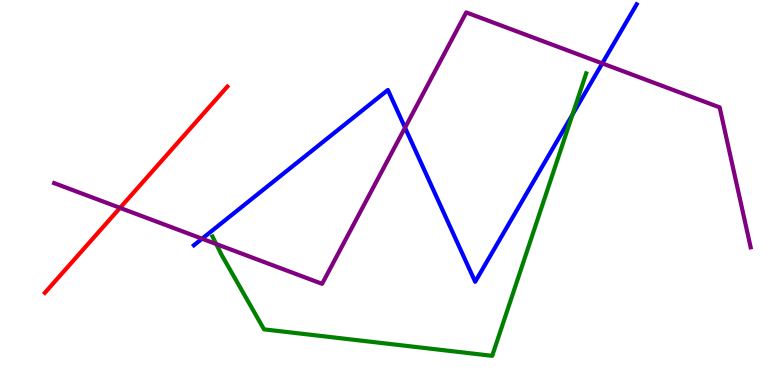[{'lines': ['blue', 'red'], 'intersections': []}, {'lines': ['green', 'red'], 'intersections': []}, {'lines': ['purple', 'red'], 'intersections': [{'x': 1.55, 'y': 4.6}]}, {'lines': ['blue', 'green'], 'intersections': [{'x': 7.39, 'y': 7.02}]}, {'lines': ['blue', 'purple'], 'intersections': [{'x': 2.61, 'y': 3.8}, {'x': 5.23, 'y': 6.68}, {'x': 7.77, 'y': 8.35}]}, {'lines': ['green', 'purple'], 'intersections': [{'x': 2.79, 'y': 3.66}]}]